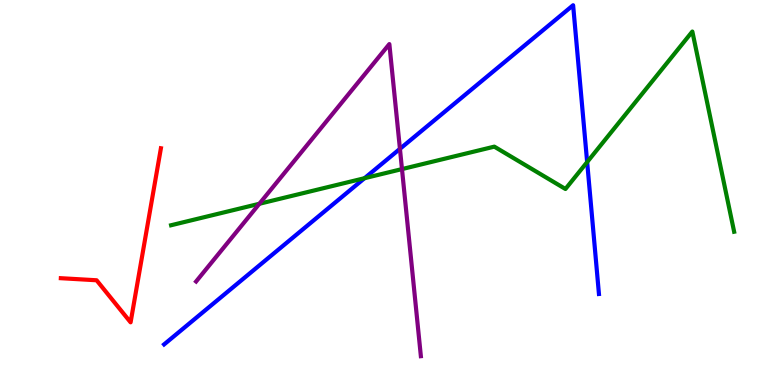[{'lines': ['blue', 'red'], 'intersections': []}, {'lines': ['green', 'red'], 'intersections': []}, {'lines': ['purple', 'red'], 'intersections': []}, {'lines': ['blue', 'green'], 'intersections': [{'x': 4.7, 'y': 5.37}, {'x': 7.58, 'y': 5.79}]}, {'lines': ['blue', 'purple'], 'intersections': [{'x': 5.16, 'y': 6.13}]}, {'lines': ['green', 'purple'], 'intersections': [{'x': 3.35, 'y': 4.71}, {'x': 5.19, 'y': 5.61}]}]